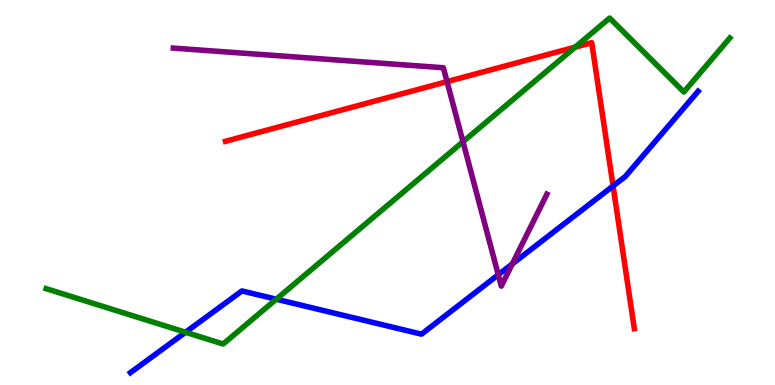[{'lines': ['blue', 'red'], 'intersections': [{'x': 7.91, 'y': 5.17}]}, {'lines': ['green', 'red'], 'intersections': [{'x': 7.42, 'y': 8.78}]}, {'lines': ['purple', 'red'], 'intersections': [{'x': 5.77, 'y': 7.88}]}, {'lines': ['blue', 'green'], 'intersections': [{'x': 2.39, 'y': 1.37}, {'x': 3.56, 'y': 2.23}]}, {'lines': ['blue', 'purple'], 'intersections': [{'x': 6.43, 'y': 2.86}, {'x': 6.61, 'y': 3.14}]}, {'lines': ['green', 'purple'], 'intersections': [{'x': 5.97, 'y': 6.32}]}]